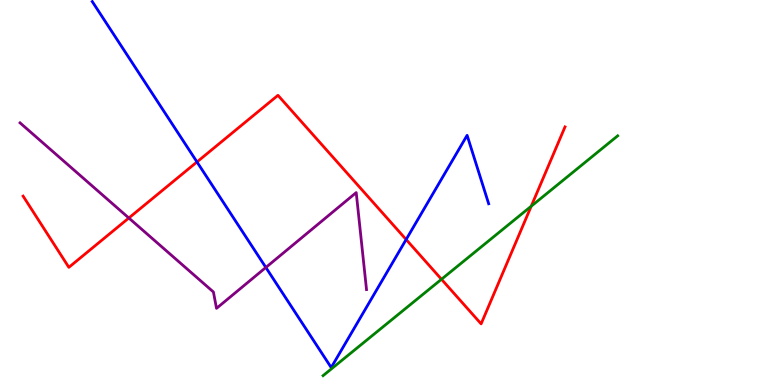[{'lines': ['blue', 'red'], 'intersections': [{'x': 2.54, 'y': 5.79}, {'x': 5.24, 'y': 3.78}]}, {'lines': ['green', 'red'], 'intersections': [{'x': 5.7, 'y': 2.75}, {'x': 6.85, 'y': 4.64}]}, {'lines': ['purple', 'red'], 'intersections': [{'x': 1.66, 'y': 4.34}]}, {'lines': ['blue', 'green'], 'intersections': []}, {'lines': ['blue', 'purple'], 'intersections': [{'x': 3.43, 'y': 3.05}]}, {'lines': ['green', 'purple'], 'intersections': []}]